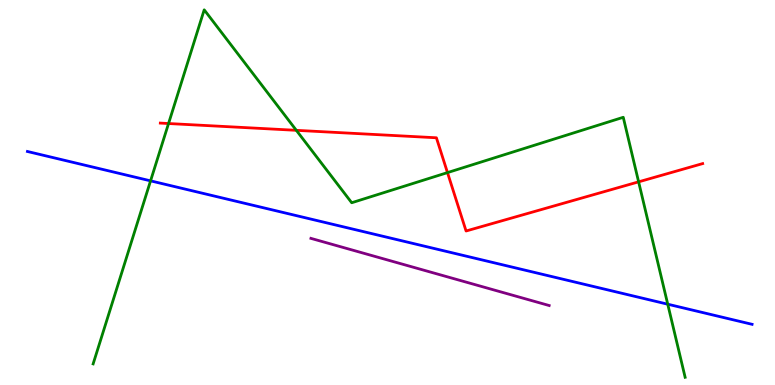[{'lines': ['blue', 'red'], 'intersections': []}, {'lines': ['green', 'red'], 'intersections': [{'x': 2.17, 'y': 6.79}, {'x': 3.82, 'y': 6.61}, {'x': 5.77, 'y': 5.52}, {'x': 8.24, 'y': 5.28}]}, {'lines': ['purple', 'red'], 'intersections': []}, {'lines': ['blue', 'green'], 'intersections': [{'x': 1.94, 'y': 5.3}, {'x': 8.62, 'y': 2.1}]}, {'lines': ['blue', 'purple'], 'intersections': []}, {'lines': ['green', 'purple'], 'intersections': []}]